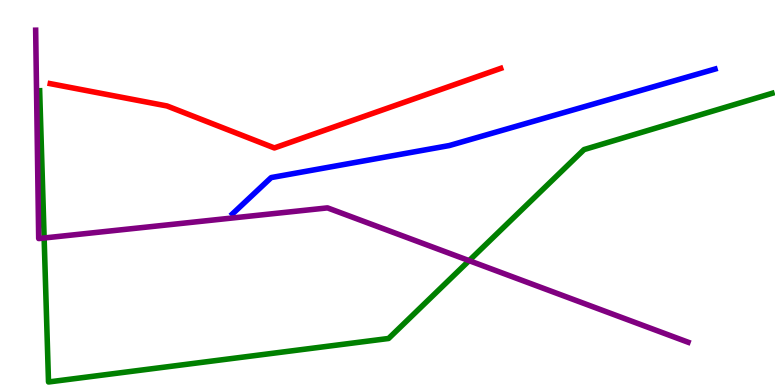[{'lines': ['blue', 'red'], 'intersections': []}, {'lines': ['green', 'red'], 'intersections': []}, {'lines': ['purple', 'red'], 'intersections': []}, {'lines': ['blue', 'green'], 'intersections': []}, {'lines': ['blue', 'purple'], 'intersections': []}, {'lines': ['green', 'purple'], 'intersections': [{'x': 0.569, 'y': 3.82}, {'x': 6.05, 'y': 3.23}]}]